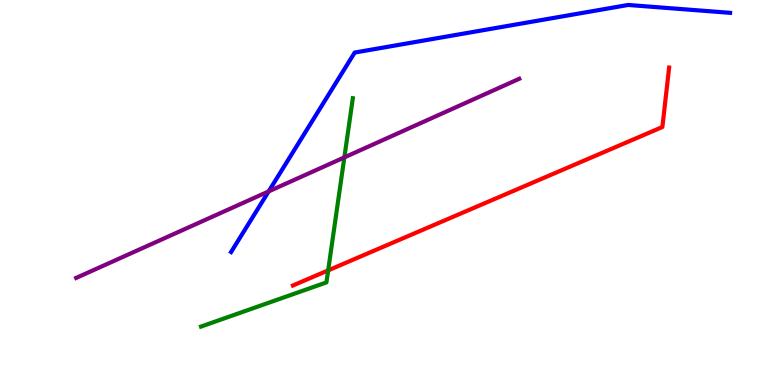[{'lines': ['blue', 'red'], 'intersections': []}, {'lines': ['green', 'red'], 'intersections': [{'x': 4.23, 'y': 2.98}]}, {'lines': ['purple', 'red'], 'intersections': []}, {'lines': ['blue', 'green'], 'intersections': []}, {'lines': ['blue', 'purple'], 'intersections': [{'x': 3.47, 'y': 5.03}]}, {'lines': ['green', 'purple'], 'intersections': [{'x': 4.44, 'y': 5.91}]}]